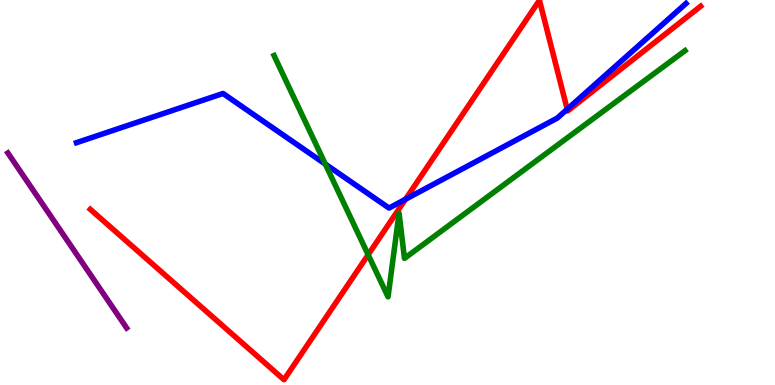[{'lines': ['blue', 'red'], 'intersections': [{'x': 5.23, 'y': 4.82}, {'x': 7.32, 'y': 7.16}]}, {'lines': ['green', 'red'], 'intersections': [{'x': 4.75, 'y': 3.38}]}, {'lines': ['purple', 'red'], 'intersections': []}, {'lines': ['blue', 'green'], 'intersections': [{'x': 4.2, 'y': 5.74}]}, {'lines': ['blue', 'purple'], 'intersections': []}, {'lines': ['green', 'purple'], 'intersections': []}]